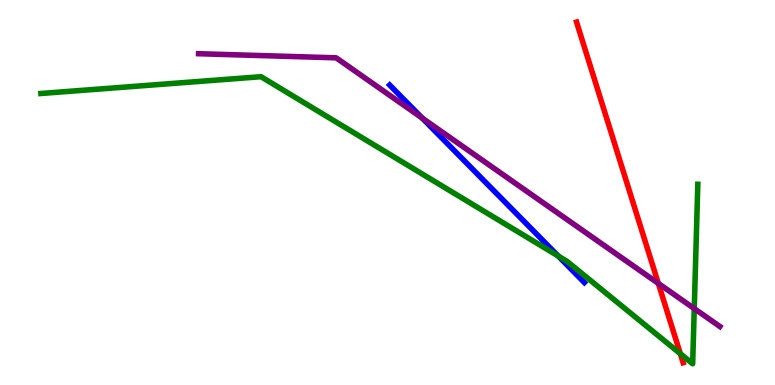[{'lines': ['blue', 'red'], 'intersections': []}, {'lines': ['green', 'red'], 'intersections': [{'x': 8.78, 'y': 0.813}]}, {'lines': ['purple', 'red'], 'intersections': [{'x': 8.49, 'y': 2.64}]}, {'lines': ['blue', 'green'], 'intersections': [{'x': 7.2, 'y': 3.35}]}, {'lines': ['blue', 'purple'], 'intersections': [{'x': 5.45, 'y': 6.93}]}, {'lines': ['green', 'purple'], 'intersections': [{'x': 8.96, 'y': 1.98}]}]